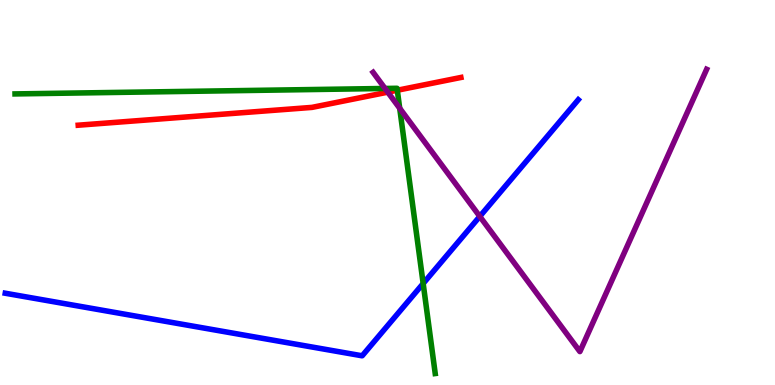[{'lines': ['blue', 'red'], 'intersections': []}, {'lines': ['green', 'red'], 'intersections': [{'x': 5.13, 'y': 7.66}]}, {'lines': ['purple', 'red'], 'intersections': [{'x': 5.0, 'y': 7.61}]}, {'lines': ['blue', 'green'], 'intersections': [{'x': 5.46, 'y': 2.64}]}, {'lines': ['blue', 'purple'], 'intersections': [{'x': 6.19, 'y': 4.38}]}, {'lines': ['green', 'purple'], 'intersections': [{'x': 4.97, 'y': 7.7}, {'x': 5.16, 'y': 7.19}]}]